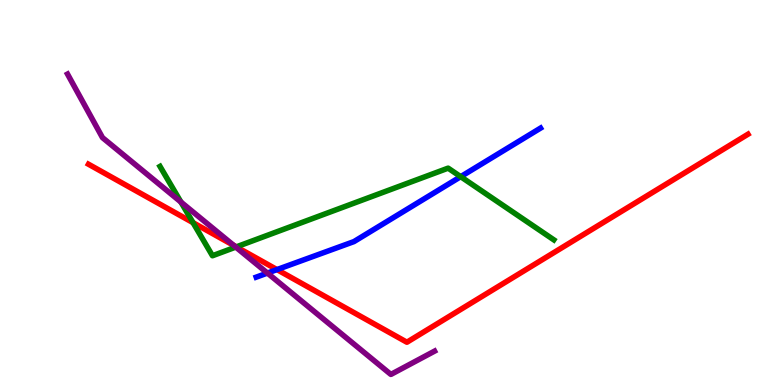[{'lines': ['blue', 'red'], 'intersections': [{'x': 3.57, 'y': 3.0}]}, {'lines': ['green', 'red'], 'intersections': [{'x': 2.49, 'y': 4.22}, {'x': 3.05, 'y': 3.59}]}, {'lines': ['purple', 'red'], 'intersections': [{'x': 3.02, 'y': 3.62}]}, {'lines': ['blue', 'green'], 'intersections': [{'x': 5.94, 'y': 5.41}]}, {'lines': ['blue', 'purple'], 'intersections': [{'x': 3.45, 'y': 2.91}]}, {'lines': ['green', 'purple'], 'intersections': [{'x': 2.33, 'y': 4.75}, {'x': 3.04, 'y': 3.58}]}]